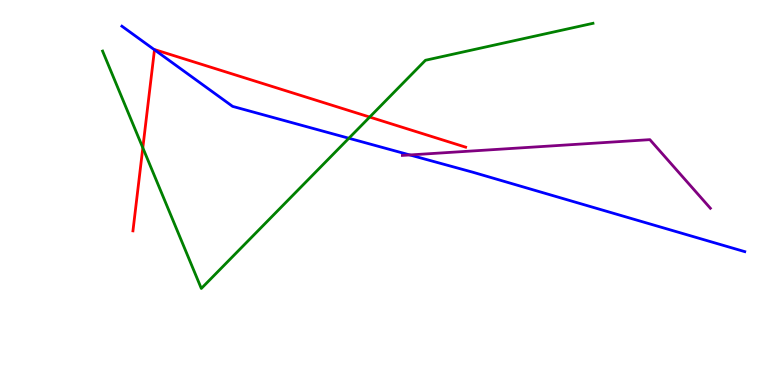[{'lines': ['blue', 'red'], 'intersections': [{'x': 1.99, 'y': 8.71}]}, {'lines': ['green', 'red'], 'intersections': [{'x': 1.84, 'y': 6.16}, {'x': 4.77, 'y': 6.96}]}, {'lines': ['purple', 'red'], 'intersections': []}, {'lines': ['blue', 'green'], 'intersections': [{'x': 4.5, 'y': 6.41}]}, {'lines': ['blue', 'purple'], 'intersections': [{'x': 5.29, 'y': 5.98}]}, {'lines': ['green', 'purple'], 'intersections': []}]